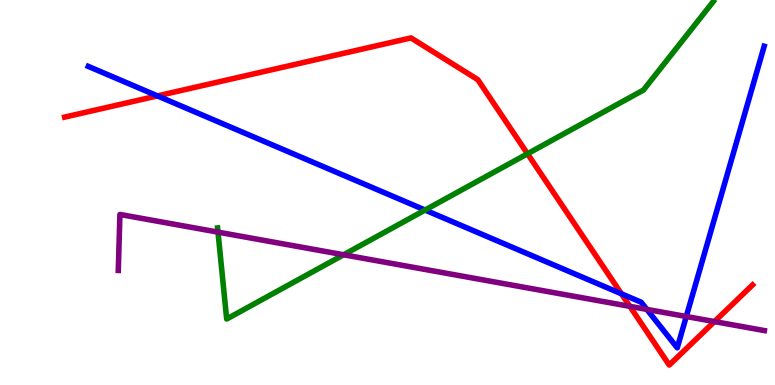[{'lines': ['blue', 'red'], 'intersections': [{'x': 2.03, 'y': 7.51}, {'x': 8.02, 'y': 2.37}]}, {'lines': ['green', 'red'], 'intersections': [{'x': 6.81, 'y': 6.01}]}, {'lines': ['purple', 'red'], 'intersections': [{'x': 8.13, 'y': 2.04}, {'x': 9.22, 'y': 1.65}]}, {'lines': ['blue', 'green'], 'intersections': [{'x': 5.48, 'y': 4.54}]}, {'lines': ['blue', 'purple'], 'intersections': [{'x': 8.35, 'y': 1.96}, {'x': 8.86, 'y': 1.78}]}, {'lines': ['green', 'purple'], 'intersections': [{'x': 2.81, 'y': 3.97}, {'x': 4.43, 'y': 3.38}]}]